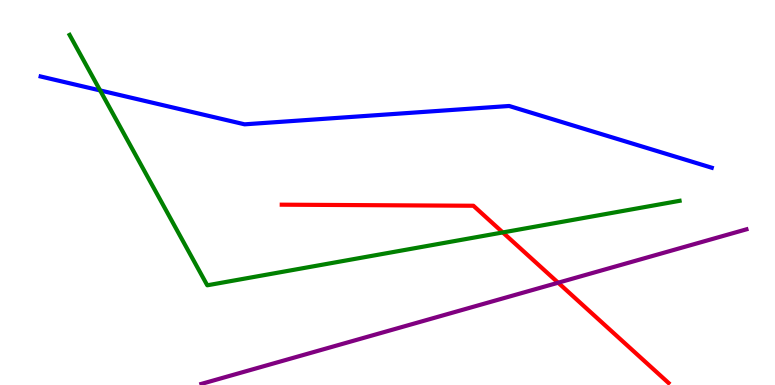[{'lines': ['blue', 'red'], 'intersections': []}, {'lines': ['green', 'red'], 'intersections': [{'x': 6.49, 'y': 3.96}]}, {'lines': ['purple', 'red'], 'intersections': [{'x': 7.2, 'y': 2.66}]}, {'lines': ['blue', 'green'], 'intersections': [{'x': 1.29, 'y': 7.65}]}, {'lines': ['blue', 'purple'], 'intersections': []}, {'lines': ['green', 'purple'], 'intersections': []}]